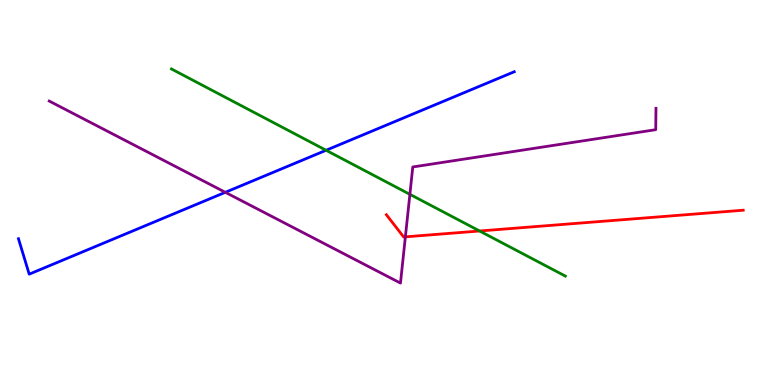[{'lines': ['blue', 'red'], 'intersections': []}, {'lines': ['green', 'red'], 'intersections': [{'x': 6.19, 'y': 4.0}]}, {'lines': ['purple', 'red'], 'intersections': [{'x': 5.23, 'y': 3.85}]}, {'lines': ['blue', 'green'], 'intersections': [{'x': 4.21, 'y': 6.1}]}, {'lines': ['blue', 'purple'], 'intersections': [{'x': 2.91, 'y': 5.0}]}, {'lines': ['green', 'purple'], 'intersections': [{'x': 5.29, 'y': 4.95}]}]